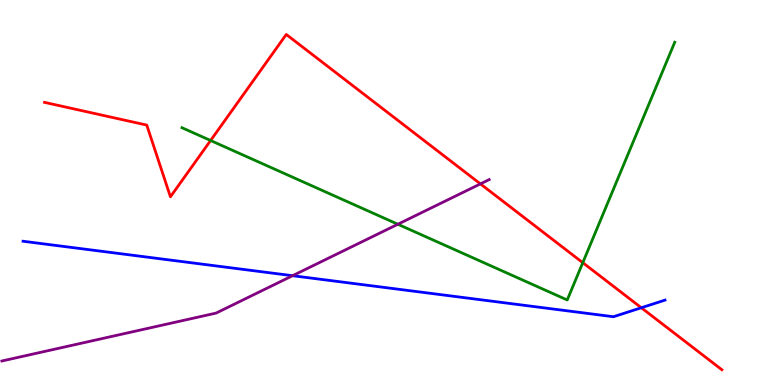[{'lines': ['blue', 'red'], 'intersections': [{'x': 8.28, 'y': 2.01}]}, {'lines': ['green', 'red'], 'intersections': [{'x': 2.72, 'y': 6.35}, {'x': 7.52, 'y': 3.18}]}, {'lines': ['purple', 'red'], 'intersections': [{'x': 6.2, 'y': 5.22}]}, {'lines': ['blue', 'green'], 'intersections': []}, {'lines': ['blue', 'purple'], 'intersections': [{'x': 3.78, 'y': 2.84}]}, {'lines': ['green', 'purple'], 'intersections': [{'x': 5.13, 'y': 4.18}]}]